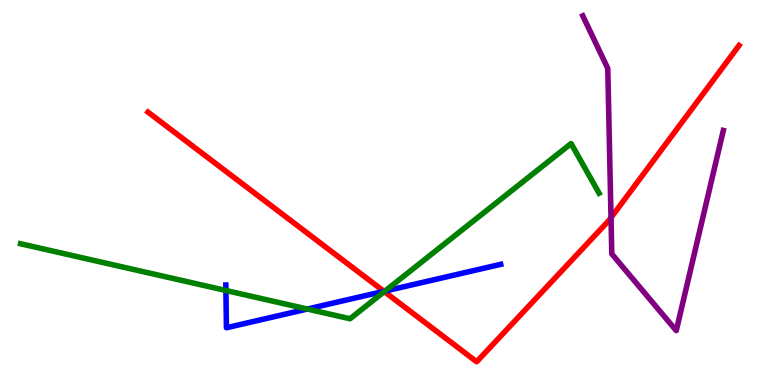[{'lines': ['blue', 'red'], 'intersections': [{'x': 4.95, 'y': 2.43}]}, {'lines': ['green', 'red'], 'intersections': [{'x': 4.96, 'y': 2.43}]}, {'lines': ['purple', 'red'], 'intersections': [{'x': 7.88, 'y': 4.35}]}, {'lines': ['blue', 'green'], 'intersections': [{'x': 2.91, 'y': 2.45}, {'x': 3.97, 'y': 1.97}, {'x': 4.97, 'y': 2.44}]}, {'lines': ['blue', 'purple'], 'intersections': []}, {'lines': ['green', 'purple'], 'intersections': []}]